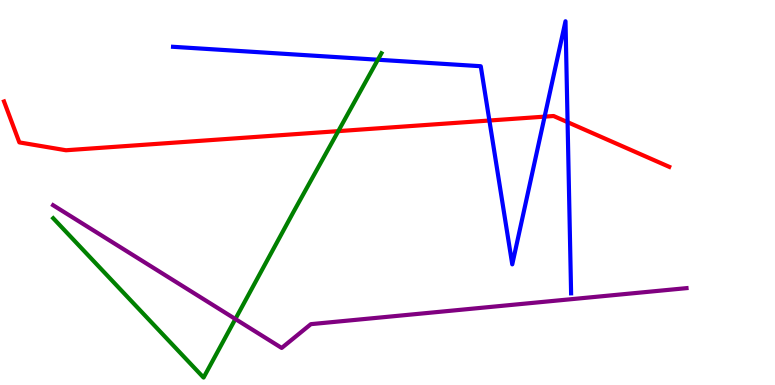[{'lines': ['blue', 'red'], 'intersections': [{'x': 6.31, 'y': 6.87}, {'x': 7.03, 'y': 6.97}, {'x': 7.32, 'y': 6.83}]}, {'lines': ['green', 'red'], 'intersections': [{'x': 4.36, 'y': 6.59}]}, {'lines': ['purple', 'red'], 'intersections': []}, {'lines': ['blue', 'green'], 'intersections': [{'x': 4.88, 'y': 8.45}]}, {'lines': ['blue', 'purple'], 'intersections': []}, {'lines': ['green', 'purple'], 'intersections': [{'x': 3.04, 'y': 1.71}]}]